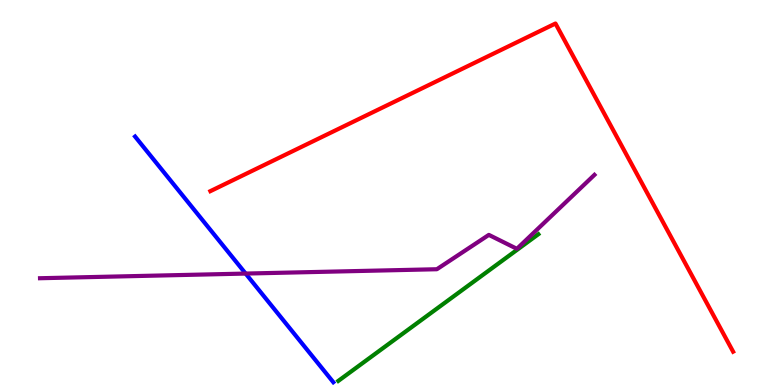[{'lines': ['blue', 'red'], 'intersections': []}, {'lines': ['green', 'red'], 'intersections': []}, {'lines': ['purple', 'red'], 'intersections': []}, {'lines': ['blue', 'green'], 'intersections': []}, {'lines': ['blue', 'purple'], 'intersections': [{'x': 3.17, 'y': 2.89}]}, {'lines': ['green', 'purple'], 'intersections': []}]